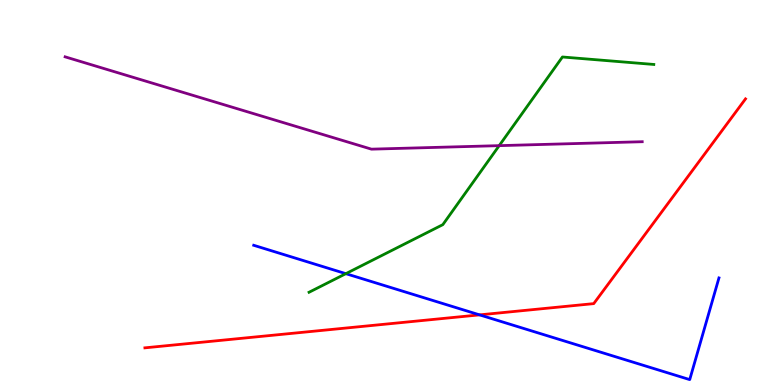[{'lines': ['blue', 'red'], 'intersections': [{'x': 6.19, 'y': 1.82}]}, {'lines': ['green', 'red'], 'intersections': []}, {'lines': ['purple', 'red'], 'intersections': []}, {'lines': ['blue', 'green'], 'intersections': [{'x': 4.46, 'y': 2.89}]}, {'lines': ['blue', 'purple'], 'intersections': []}, {'lines': ['green', 'purple'], 'intersections': [{'x': 6.44, 'y': 6.22}]}]